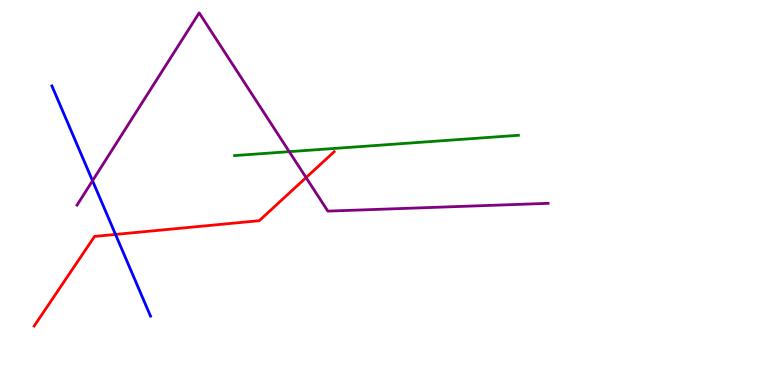[{'lines': ['blue', 'red'], 'intersections': [{'x': 1.49, 'y': 3.91}]}, {'lines': ['green', 'red'], 'intersections': []}, {'lines': ['purple', 'red'], 'intersections': [{'x': 3.95, 'y': 5.39}]}, {'lines': ['blue', 'green'], 'intersections': []}, {'lines': ['blue', 'purple'], 'intersections': [{'x': 1.19, 'y': 5.31}]}, {'lines': ['green', 'purple'], 'intersections': [{'x': 3.73, 'y': 6.06}]}]